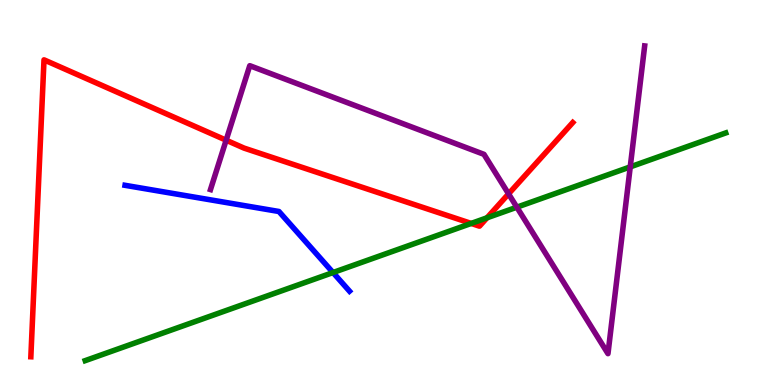[{'lines': ['blue', 'red'], 'intersections': []}, {'lines': ['green', 'red'], 'intersections': [{'x': 6.08, 'y': 4.2}, {'x': 6.28, 'y': 4.34}]}, {'lines': ['purple', 'red'], 'intersections': [{'x': 2.92, 'y': 6.36}, {'x': 6.56, 'y': 4.96}]}, {'lines': ['blue', 'green'], 'intersections': [{'x': 4.3, 'y': 2.92}]}, {'lines': ['blue', 'purple'], 'intersections': []}, {'lines': ['green', 'purple'], 'intersections': [{'x': 6.67, 'y': 4.62}, {'x': 8.13, 'y': 5.67}]}]